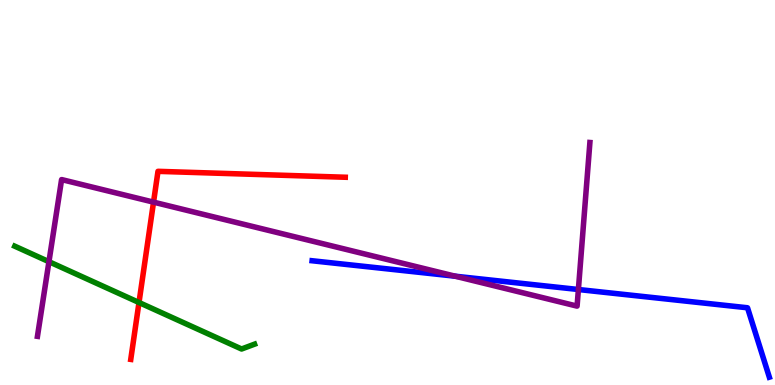[{'lines': ['blue', 'red'], 'intersections': []}, {'lines': ['green', 'red'], 'intersections': [{'x': 1.79, 'y': 2.14}]}, {'lines': ['purple', 'red'], 'intersections': [{'x': 1.98, 'y': 4.75}]}, {'lines': ['blue', 'green'], 'intersections': []}, {'lines': ['blue', 'purple'], 'intersections': [{'x': 5.87, 'y': 2.83}, {'x': 7.46, 'y': 2.48}]}, {'lines': ['green', 'purple'], 'intersections': [{'x': 0.632, 'y': 3.2}]}]